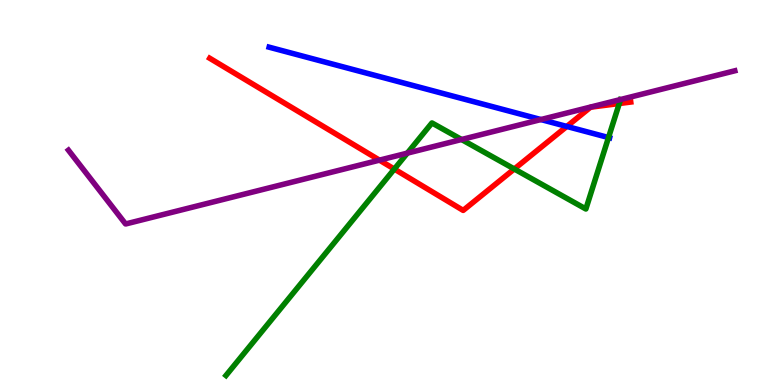[{'lines': ['blue', 'red'], 'intersections': [{'x': 7.31, 'y': 6.72}]}, {'lines': ['green', 'red'], 'intersections': [{'x': 5.09, 'y': 5.61}, {'x': 6.64, 'y': 5.61}, {'x': 7.99, 'y': 7.31}]}, {'lines': ['purple', 'red'], 'intersections': [{'x': 4.9, 'y': 5.84}]}, {'lines': ['blue', 'green'], 'intersections': [{'x': 7.85, 'y': 6.43}]}, {'lines': ['blue', 'purple'], 'intersections': [{'x': 6.98, 'y': 6.89}]}, {'lines': ['green', 'purple'], 'intersections': [{'x': 5.26, 'y': 6.02}, {'x': 5.96, 'y': 6.38}]}]